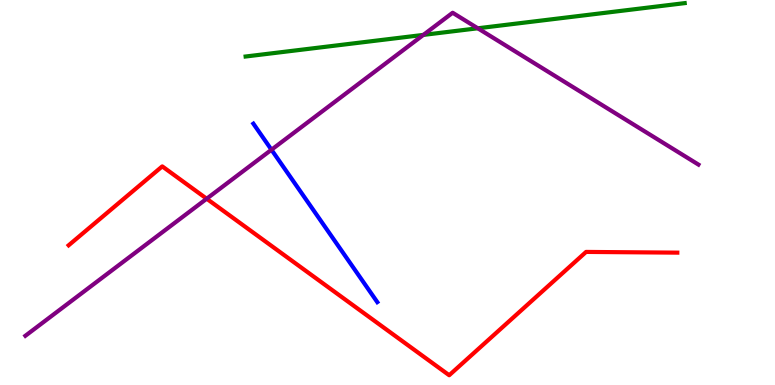[{'lines': ['blue', 'red'], 'intersections': []}, {'lines': ['green', 'red'], 'intersections': []}, {'lines': ['purple', 'red'], 'intersections': [{'x': 2.67, 'y': 4.84}]}, {'lines': ['blue', 'green'], 'intersections': []}, {'lines': ['blue', 'purple'], 'intersections': [{'x': 3.5, 'y': 6.11}]}, {'lines': ['green', 'purple'], 'intersections': [{'x': 5.46, 'y': 9.09}, {'x': 6.17, 'y': 9.27}]}]